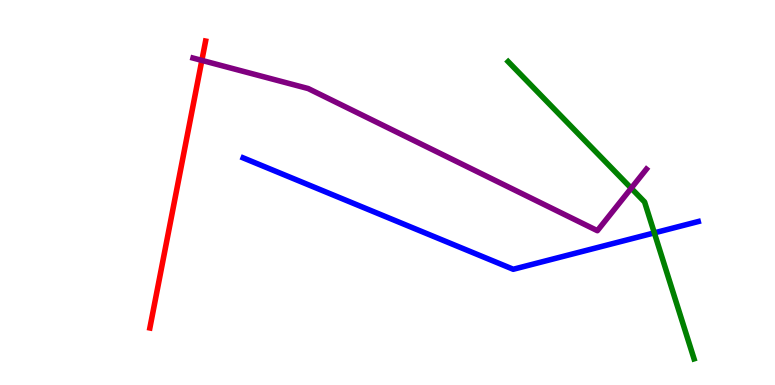[{'lines': ['blue', 'red'], 'intersections': []}, {'lines': ['green', 'red'], 'intersections': []}, {'lines': ['purple', 'red'], 'intersections': [{'x': 2.6, 'y': 8.43}]}, {'lines': ['blue', 'green'], 'intersections': [{'x': 8.44, 'y': 3.95}]}, {'lines': ['blue', 'purple'], 'intersections': []}, {'lines': ['green', 'purple'], 'intersections': [{'x': 8.14, 'y': 5.11}]}]